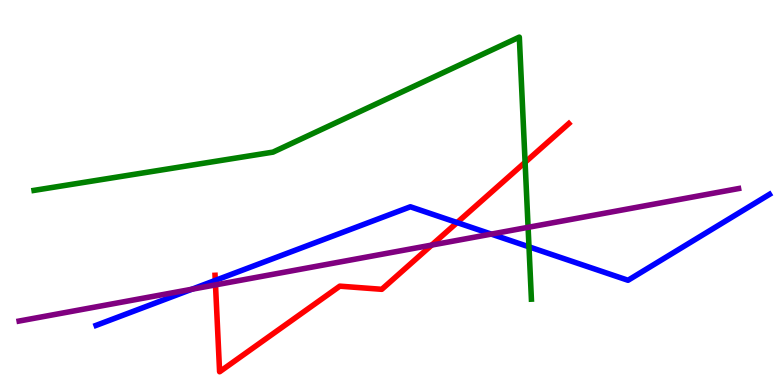[{'lines': ['blue', 'red'], 'intersections': [{'x': 2.78, 'y': 2.72}, {'x': 5.9, 'y': 4.22}]}, {'lines': ['green', 'red'], 'intersections': [{'x': 6.78, 'y': 5.78}]}, {'lines': ['purple', 'red'], 'intersections': [{'x': 2.78, 'y': 2.6}, {'x': 5.57, 'y': 3.63}]}, {'lines': ['blue', 'green'], 'intersections': [{'x': 6.83, 'y': 3.59}]}, {'lines': ['blue', 'purple'], 'intersections': [{'x': 2.48, 'y': 2.49}, {'x': 6.34, 'y': 3.92}]}, {'lines': ['green', 'purple'], 'intersections': [{'x': 6.81, 'y': 4.1}]}]